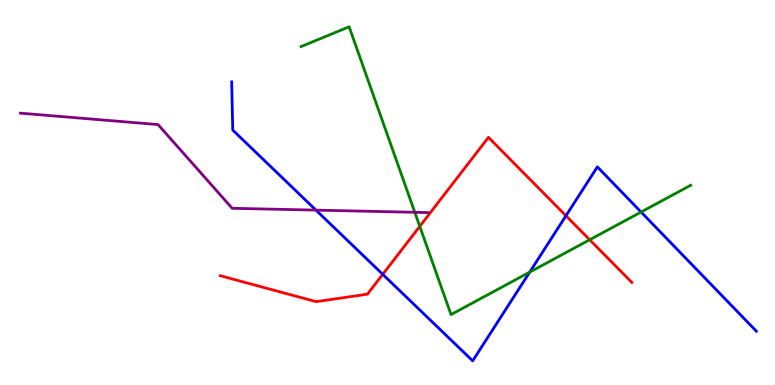[{'lines': ['blue', 'red'], 'intersections': [{'x': 4.94, 'y': 2.87}, {'x': 7.3, 'y': 4.4}]}, {'lines': ['green', 'red'], 'intersections': [{'x': 5.42, 'y': 4.12}, {'x': 7.61, 'y': 3.77}]}, {'lines': ['purple', 'red'], 'intersections': []}, {'lines': ['blue', 'green'], 'intersections': [{'x': 6.84, 'y': 2.93}, {'x': 8.27, 'y': 4.49}]}, {'lines': ['blue', 'purple'], 'intersections': [{'x': 4.08, 'y': 4.54}]}, {'lines': ['green', 'purple'], 'intersections': [{'x': 5.35, 'y': 4.49}]}]